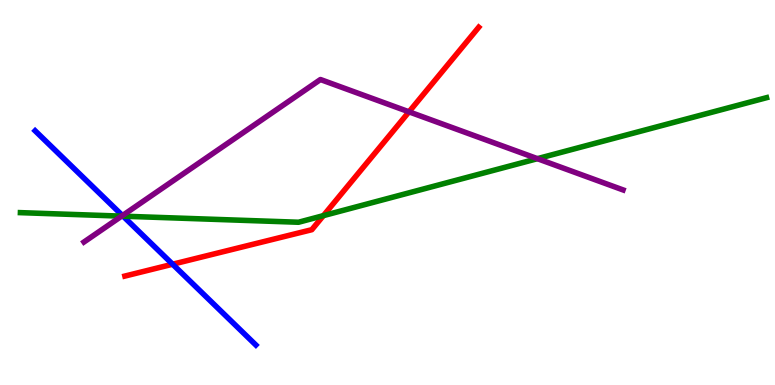[{'lines': ['blue', 'red'], 'intersections': [{'x': 2.23, 'y': 3.14}]}, {'lines': ['green', 'red'], 'intersections': [{'x': 4.17, 'y': 4.4}]}, {'lines': ['purple', 'red'], 'intersections': [{'x': 5.28, 'y': 7.1}]}, {'lines': ['blue', 'green'], 'intersections': [{'x': 1.59, 'y': 4.38}]}, {'lines': ['blue', 'purple'], 'intersections': [{'x': 1.58, 'y': 4.4}]}, {'lines': ['green', 'purple'], 'intersections': [{'x': 1.57, 'y': 4.39}, {'x': 6.93, 'y': 5.88}]}]